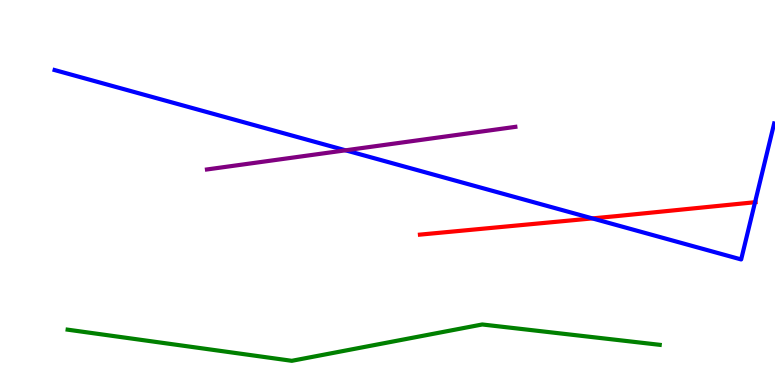[{'lines': ['blue', 'red'], 'intersections': [{'x': 7.64, 'y': 4.33}, {'x': 9.74, 'y': 4.75}]}, {'lines': ['green', 'red'], 'intersections': []}, {'lines': ['purple', 'red'], 'intersections': []}, {'lines': ['blue', 'green'], 'intersections': []}, {'lines': ['blue', 'purple'], 'intersections': [{'x': 4.46, 'y': 6.1}]}, {'lines': ['green', 'purple'], 'intersections': []}]